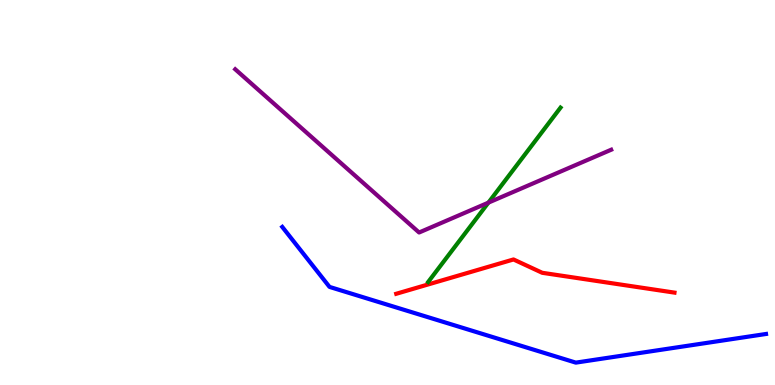[{'lines': ['blue', 'red'], 'intersections': []}, {'lines': ['green', 'red'], 'intersections': []}, {'lines': ['purple', 'red'], 'intersections': []}, {'lines': ['blue', 'green'], 'intersections': []}, {'lines': ['blue', 'purple'], 'intersections': []}, {'lines': ['green', 'purple'], 'intersections': [{'x': 6.3, 'y': 4.74}]}]